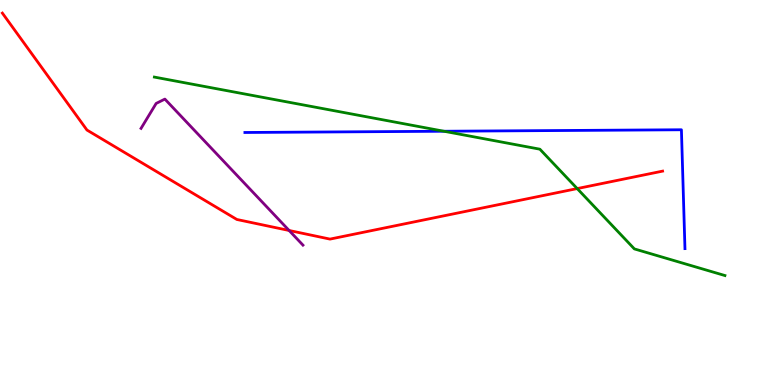[{'lines': ['blue', 'red'], 'intersections': []}, {'lines': ['green', 'red'], 'intersections': [{'x': 7.45, 'y': 5.1}]}, {'lines': ['purple', 'red'], 'intersections': [{'x': 3.73, 'y': 4.01}]}, {'lines': ['blue', 'green'], 'intersections': [{'x': 5.73, 'y': 6.59}]}, {'lines': ['blue', 'purple'], 'intersections': []}, {'lines': ['green', 'purple'], 'intersections': []}]